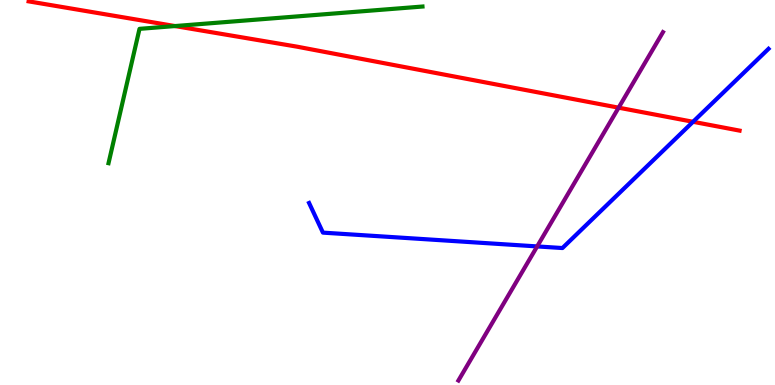[{'lines': ['blue', 'red'], 'intersections': [{'x': 8.94, 'y': 6.84}]}, {'lines': ['green', 'red'], 'intersections': [{'x': 2.26, 'y': 9.32}]}, {'lines': ['purple', 'red'], 'intersections': [{'x': 7.98, 'y': 7.2}]}, {'lines': ['blue', 'green'], 'intersections': []}, {'lines': ['blue', 'purple'], 'intersections': [{'x': 6.93, 'y': 3.6}]}, {'lines': ['green', 'purple'], 'intersections': []}]